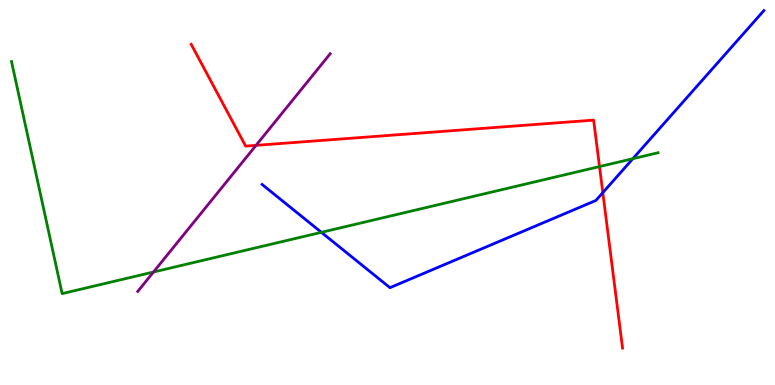[{'lines': ['blue', 'red'], 'intersections': [{'x': 7.78, 'y': 5.0}]}, {'lines': ['green', 'red'], 'intersections': [{'x': 7.74, 'y': 5.67}]}, {'lines': ['purple', 'red'], 'intersections': [{'x': 3.3, 'y': 6.23}]}, {'lines': ['blue', 'green'], 'intersections': [{'x': 4.15, 'y': 3.97}, {'x': 8.17, 'y': 5.88}]}, {'lines': ['blue', 'purple'], 'intersections': []}, {'lines': ['green', 'purple'], 'intersections': [{'x': 1.98, 'y': 2.93}]}]